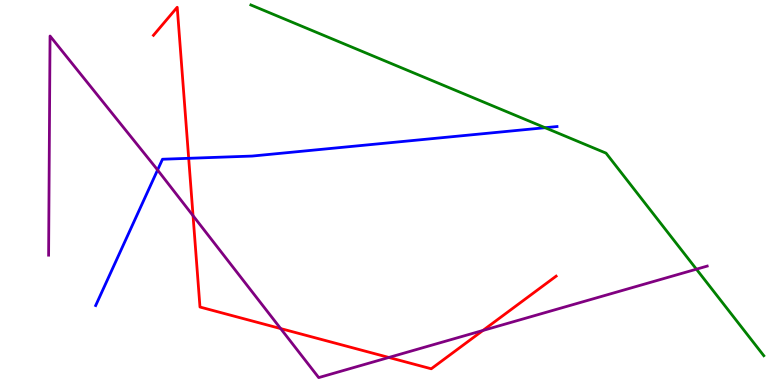[{'lines': ['blue', 'red'], 'intersections': [{'x': 2.43, 'y': 5.89}]}, {'lines': ['green', 'red'], 'intersections': []}, {'lines': ['purple', 'red'], 'intersections': [{'x': 2.49, 'y': 4.4}, {'x': 3.62, 'y': 1.47}, {'x': 5.02, 'y': 0.715}, {'x': 6.23, 'y': 1.42}]}, {'lines': ['blue', 'green'], 'intersections': [{'x': 7.03, 'y': 6.68}]}, {'lines': ['blue', 'purple'], 'intersections': [{'x': 2.03, 'y': 5.58}]}, {'lines': ['green', 'purple'], 'intersections': [{'x': 8.99, 'y': 3.01}]}]